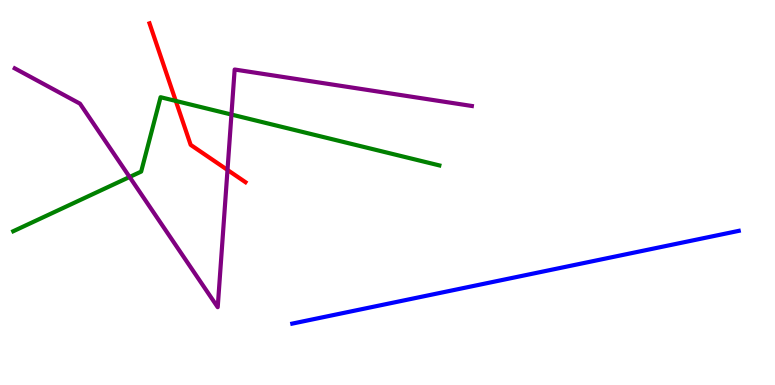[{'lines': ['blue', 'red'], 'intersections': []}, {'lines': ['green', 'red'], 'intersections': [{'x': 2.27, 'y': 7.38}]}, {'lines': ['purple', 'red'], 'intersections': [{'x': 2.94, 'y': 5.59}]}, {'lines': ['blue', 'green'], 'intersections': []}, {'lines': ['blue', 'purple'], 'intersections': []}, {'lines': ['green', 'purple'], 'intersections': [{'x': 1.67, 'y': 5.4}, {'x': 2.99, 'y': 7.02}]}]